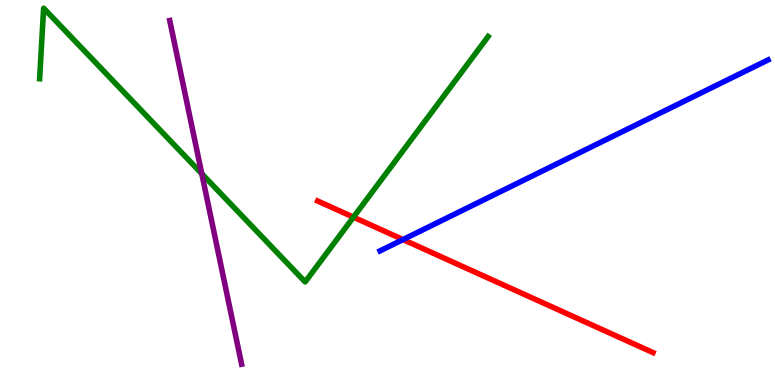[{'lines': ['blue', 'red'], 'intersections': [{'x': 5.2, 'y': 3.78}]}, {'lines': ['green', 'red'], 'intersections': [{'x': 4.56, 'y': 4.36}]}, {'lines': ['purple', 'red'], 'intersections': []}, {'lines': ['blue', 'green'], 'intersections': []}, {'lines': ['blue', 'purple'], 'intersections': []}, {'lines': ['green', 'purple'], 'intersections': [{'x': 2.6, 'y': 5.49}]}]